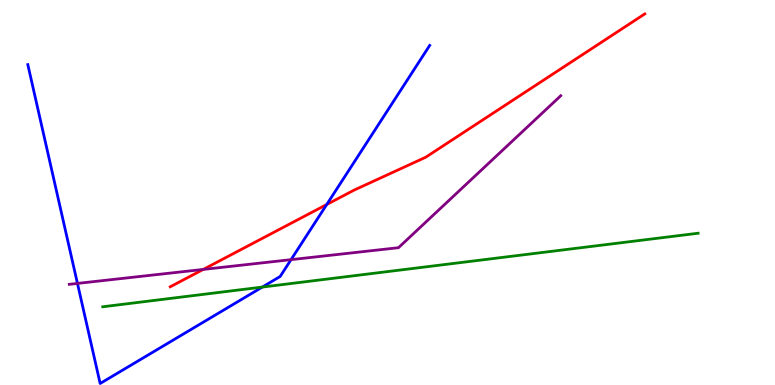[{'lines': ['blue', 'red'], 'intersections': [{'x': 4.22, 'y': 4.69}]}, {'lines': ['green', 'red'], 'intersections': []}, {'lines': ['purple', 'red'], 'intersections': [{'x': 2.62, 'y': 3.0}]}, {'lines': ['blue', 'green'], 'intersections': [{'x': 3.39, 'y': 2.54}]}, {'lines': ['blue', 'purple'], 'intersections': [{'x': 0.999, 'y': 2.64}, {'x': 3.76, 'y': 3.26}]}, {'lines': ['green', 'purple'], 'intersections': []}]